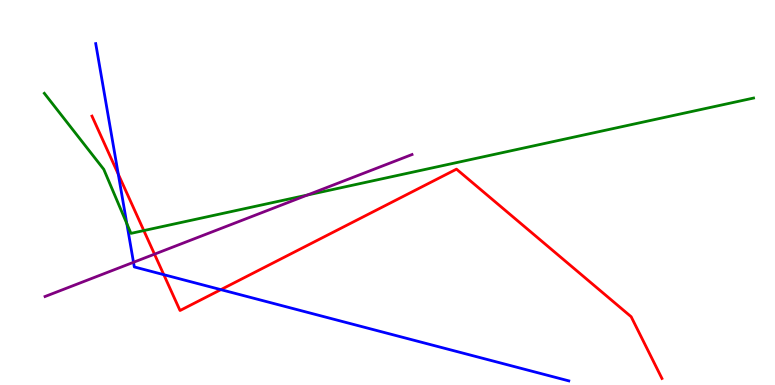[{'lines': ['blue', 'red'], 'intersections': [{'x': 1.53, 'y': 5.48}, {'x': 2.11, 'y': 2.87}, {'x': 2.85, 'y': 2.48}]}, {'lines': ['green', 'red'], 'intersections': [{'x': 1.86, 'y': 4.01}]}, {'lines': ['purple', 'red'], 'intersections': [{'x': 1.99, 'y': 3.4}]}, {'lines': ['blue', 'green'], 'intersections': [{'x': 1.64, 'y': 4.19}]}, {'lines': ['blue', 'purple'], 'intersections': [{'x': 1.72, 'y': 3.19}]}, {'lines': ['green', 'purple'], 'intersections': [{'x': 3.97, 'y': 4.93}]}]